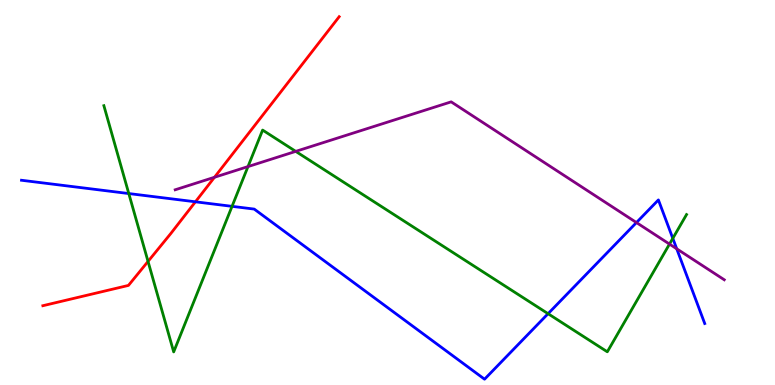[{'lines': ['blue', 'red'], 'intersections': [{'x': 2.52, 'y': 4.76}]}, {'lines': ['green', 'red'], 'intersections': [{'x': 1.91, 'y': 3.21}]}, {'lines': ['purple', 'red'], 'intersections': [{'x': 2.77, 'y': 5.4}]}, {'lines': ['blue', 'green'], 'intersections': [{'x': 1.66, 'y': 4.97}, {'x': 2.99, 'y': 4.64}, {'x': 7.07, 'y': 1.85}, {'x': 8.68, 'y': 3.81}]}, {'lines': ['blue', 'purple'], 'intersections': [{'x': 8.21, 'y': 4.22}, {'x': 8.73, 'y': 3.54}]}, {'lines': ['green', 'purple'], 'intersections': [{'x': 3.2, 'y': 5.67}, {'x': 3.82, 'y': 6.07}, {'x': 8.64, 'y': 3.66}]}]